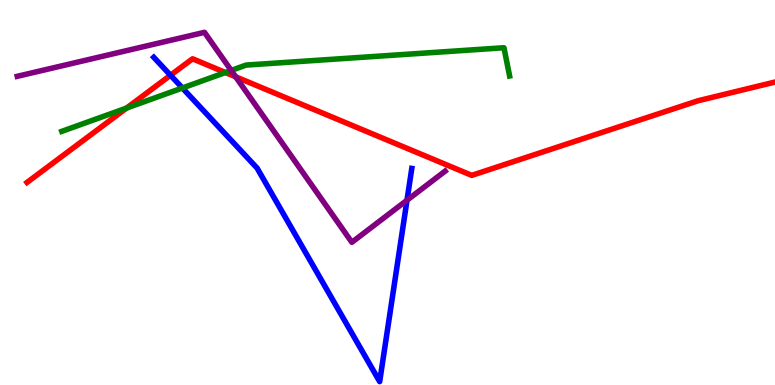[{'lines': ['blue', 'red'], 'intersections': [{'x': 2.2, 'y': 8.05}]}, {'lines': ['green', 'red'], 'intersections': [{'x': 1.63, 'y': 7.19}, {'x': 2.91, 'y': 8.12}]}, {'lines': ['purple', 'red'], 'intersections': [{'x': 3.04, 'y': 8.01}]}, {'lines': ['blue', 'green'], 'intersections': [{'x': 2.35, 'y': 7.71}]}, {'lines': ['blue', 'purple'], 'intersections': [{'x': 5.25, 'y': 4.8}]}, {'lines': ['green', 'purple'], 'intersections': [{'x': 2.98, 'y': 8.17}]}]